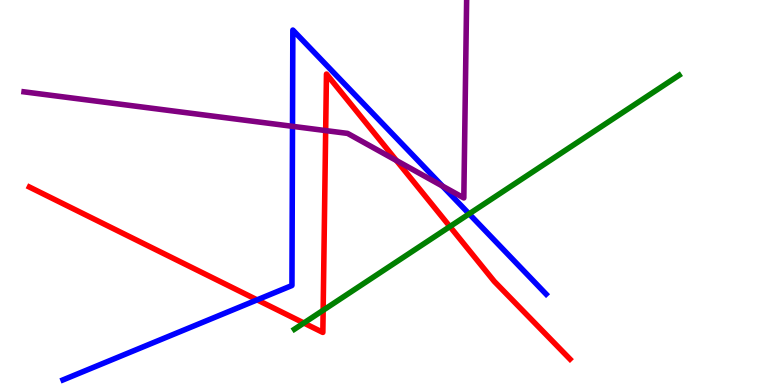[{'lines': ['blue', 'red'], 'intersections': [{'x': 3.32, 'y': 2.21}]}, {'lines': ['green', 'red'], 'intersections': [{'x': 3.92, 'y': 1.61}, {'x': 4.17, 'y': 1.94}, {'x': 5.81, 'y': 4.12}]}, {'lines': ['purple', 'red'], 'intersections': [{'x': 4.2, 'y': 6.61}, {'x': 5.12, 'y': 5.83}]}, {'lines': ['blue', 'green'], 'intersections': [{'x': 6.05, 'y': 4.44}]}, {'lines': ['blue', 'purple'], 'intersections': [{'x': 3.77, 'y': 6.72}, {'x': 5.71, 'y': 5.17}]}, {'lines': ['green', 'purple'], 'intersections': []}]